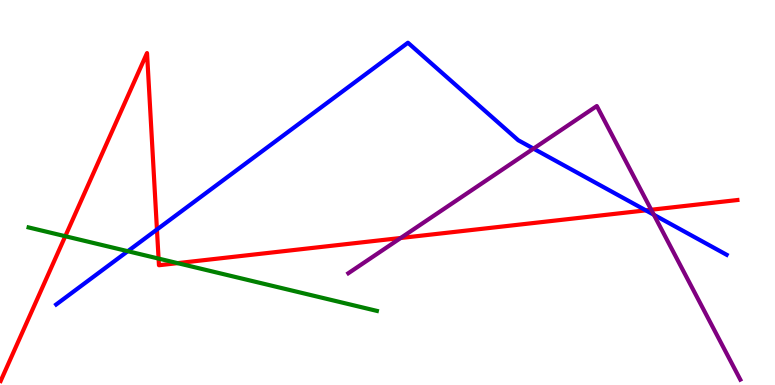[{'lines': ['blue', 'red'], 'intersections': [{'x': 2.03, 'y': 4.04}, {'x': 8.33, 'y': 4.54}]}, {'lines': ['green', 'red'], 'intersections': [{'x': 0.842, 'y': 3.86}, {'x': 2.05, 'y': 3.28}, {'x': 2.29, 'y': 3.17}]}, {'lines': ['purple', 'red'], 'intersections': [{'x': 5.17, 'y': 3.82}, {'x': 8.4, 'y': 4.55}]}, {'lines': ['blue', 'green'], 'intersections': [{'x': 1.65, 'y': 3.48}]}, {'lines': ['blue', 'purple'], 'intersections': [{'x': 6.88, 'y': 6.14}, {'x': 8.44, 'y': 4.42}]}, {'lines': ['green', 'purple'], 'intersections': []}]